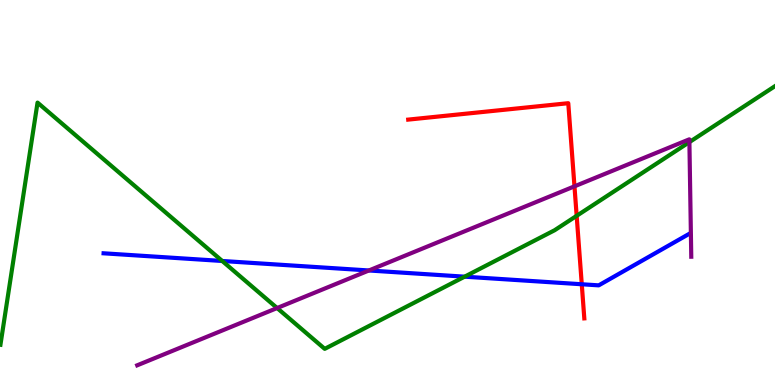[{'lines': ['blue', 'red'], 'intersections': [{'x': 7.51, 'y': 2.62}]}, {'lines': ['green', 'red'], 'intersections': [{'x': 7.44, 'y': 4.39}]}, {'lines': ['purple', 'red'], 'intersections': [{'x': 7.41, 'y': 5.16}]}, {'lines': ['blue', 'green'], 'intersections': [{'x': 2.87, 'y': 3.22}, {'x': 6.0, 'y': 2.81}]}, {'lines': ['blue', 'purple'], 'intersections': [{'x': 4.76, 'y': 2.97}]}, {'lines': ['green', 'purple'], 'intersections': [{'x': 3.58, 'y': 2.0}, {'x': 8.9, 'y': 6.31}]}]